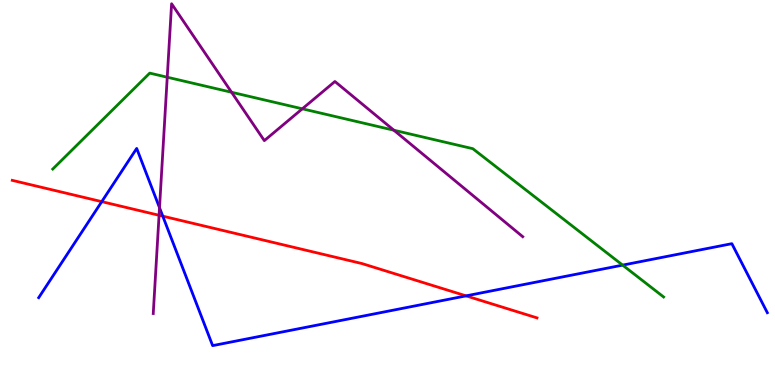[{'lines': ['blue', 'red'], 'intersections': [{'x': 1.31, 'y': 4.76}, {'x': 2.1, 'y': 4.39}, {'x': 6.01, 'y': 2.32}]}, {'lines': ['green', 'red'], 'intersections': []}, {'lines': ['purple', 'red'], 'intersections': [{'x': 2.05, 'y': 4.41}]}, {'lines': ['blue', 'green'], 'intersections': [{'x': 8.03, 'y': 3.11}]}, {'lines': ['blue', 'purple'], 'intersections': [{'x': 2.06, 'y': 4.61}]}, {'lines': ['green', 'purple'], 'intersections': [{'x': 2.16, 'y': 7.99}, {'x': 2.99, 'y': 7.6}, {'x': 3.9, 'y': 7.17}, {'x': 5.08, 'y': 6.62}]}]